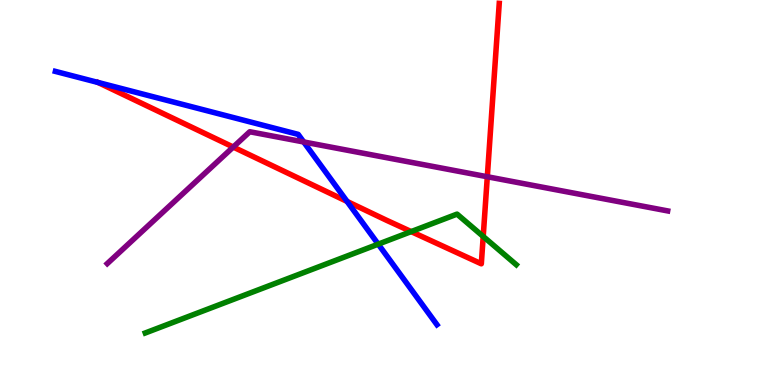[{'lines': ['blue', 'red'], 'intersections': [{'x': 4.48, 'y': 4.77}]}, {'lines': ['green', 'red'], 'intersections': [{'x': 5.31, 'y': 3.98}, {'x': 6.23, 'y': 3.86}]}, {'lines': ['purple', 'red'], 'intersections': [{'x': 3.01, 'y': 6.18}, {'x': 6.29, 'y': 5.41}]}, {'lines': ['blue', 'green'], 'intersections': [{'x': 4.88, 'y': 3.66}]}, {'lines': ['blue', 'purple'], 'intersections': [{'x': 3.92, 'y': 6.31}]}, {'lines': ['green', 'purple'], 'intersections': []}]